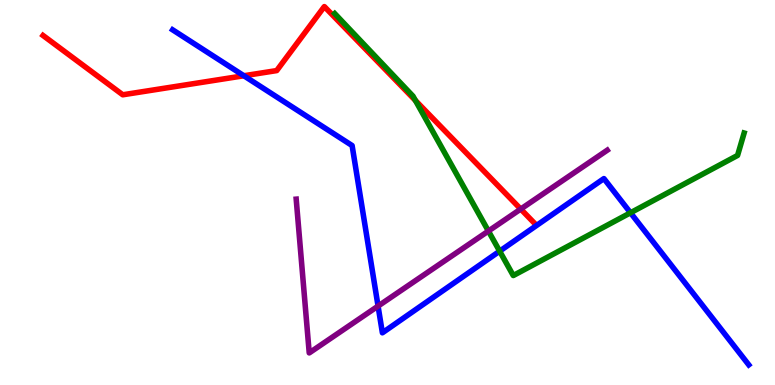[{'lines': ['blue', 'red'], 'intersections': [{'x': 3.15, 'y': 8.03}]}, {'lines': ['green', 'red'], 'intersections': [{'x': 5.36, 'y': 7.39}]}, {'lines': ['purple', 'red'], 'intersections': [{'x': 6.72, 'y': 4.57}]}, {'lines': ['blue', 'green'], 'intersections': [{'x': 6.45, 'y': 3.48}, {'x': 8.14, 'y': 4.47}]}, {'lines': ['blue', 'purple'], 'intersections': [{'x': 4.88, 'y': 2.05}]}, {'lines': ['green', 'purple'], 'intersections': [{'x': 6.3, 'y': 4.0}]}]